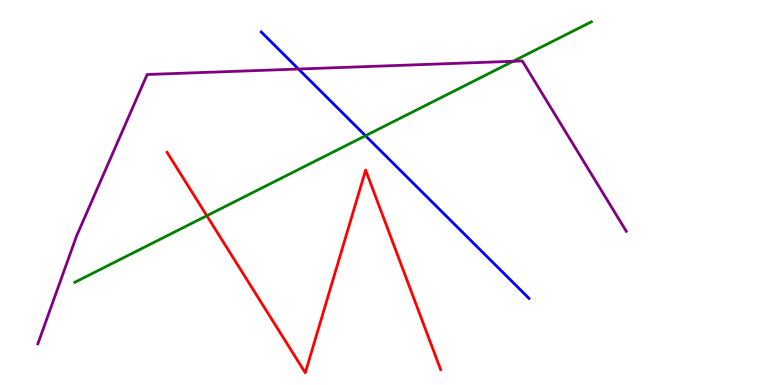[{'lines': ['blue', 'red'], 'intersections': []}, {'lines': ['green', 'red'], 'intersections': [{'x': 2.67, 'y': 4.4}]}, {'lines': ['purple', 'red'], 'intersections': []}, {'lines': ['blue', 'green'], 'intersections': [{'x': 4.72, 'y': 6.47}]}, {'lines': ['blue', 'purple'], 'intersections': [{'x': 3.85, 'y': 8.21}]}, {'lines': ['green', 'purple'], 'intersections': [{'x': 6.62, 'y': 8.41}]}]